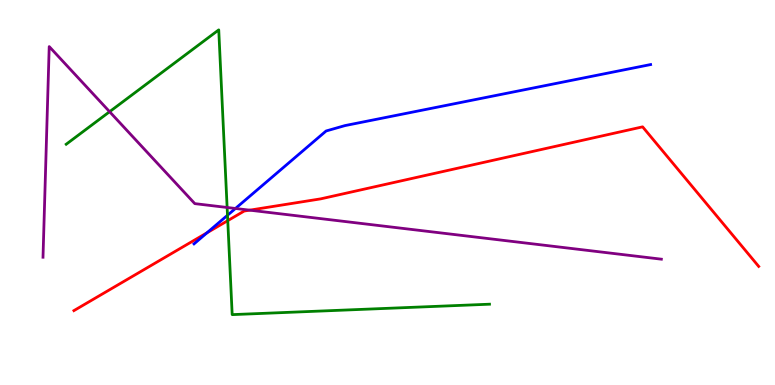[{'lines': ['blue', 'red'], 'intersections': [{'x': 2.67, 'y': 3.95}]}, {'lines': ['green', 'red'], 'intersections': [{'x': 2.94, 'y': 4.27}]}, {'lines': ['purple', 'red'], 'intersections': [{'x': 3.22, 'y': 4.54}]}, {'lines': ['blue', 'green'], 'intersections': [{'x': 2.94, 'y': 4.41}]}, {'lines': ['blue', 'purple'], 'intersections': [{'x': 3.04, 'y': 4.59}]}, {'lines': ['green', 'purple'], 'intersections': [{'x': 1.41, 'y': 7.1}, {'x': 2.93, 'y': 4.61}]}]